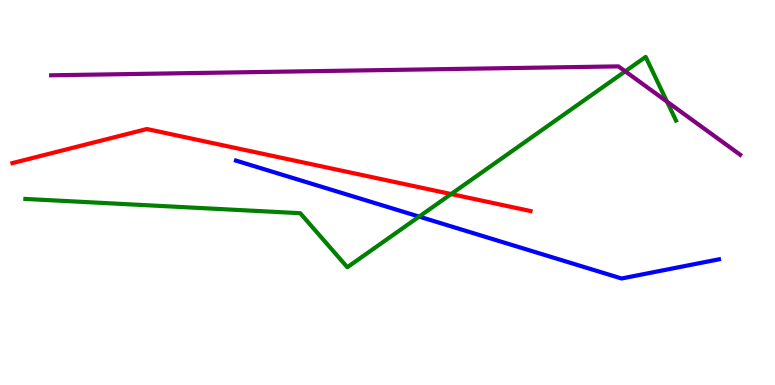[{'lines': ['blue', 'red'], 'intersections': []}, {'lines': ['green', 'red'], 'intersections': [{'x': 5.82, 'y': 4.96}]}, {'lines': ['purple', 'red'], 'intersections': []}, {'lines': ['blue', 'green'], 'intersections': [{'x': 5.41, 'y': 4.37}]}, {'lines': ['blue', 'purple'], 'intersections': []}, {'lines': ['green', 'purple'], 'intersections': [{'x': 8.07, 'y': 8.15}, {'x': 8.61, 'y': 7.36}]}]